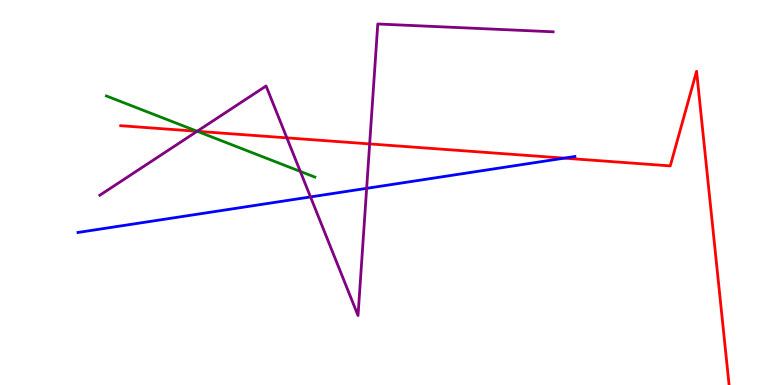[{'lines': ['blue', 'red'], 'intersections': [{'x': 7.28, 'y': 5.89}]}, {'lines': ['green', 'red'], 'intersections': [{'x': 2.54, 'y': 6.59}]}, {'lines': ['purple', 'red'], 'intersections': [{'x': 2.54, 'y': 6.59}, {'x': 3.7, 'y': 6.42}, {'x': 4.77, 'y': 6.26}]}, {'lines': ['blue', 'green'], 'intersections': []}, {'lines': ['blue', 'purple'], 'intersections': [{'x': 4.01, 'y': 4.89}, {'x': 4.73, 'y': 5.11}]}, {'lines': ['green', 'purple'], 'intersections': [{'x': 2.54, 'y': 6.59}, {'x': 3.87, 'y': 5.55}]}]